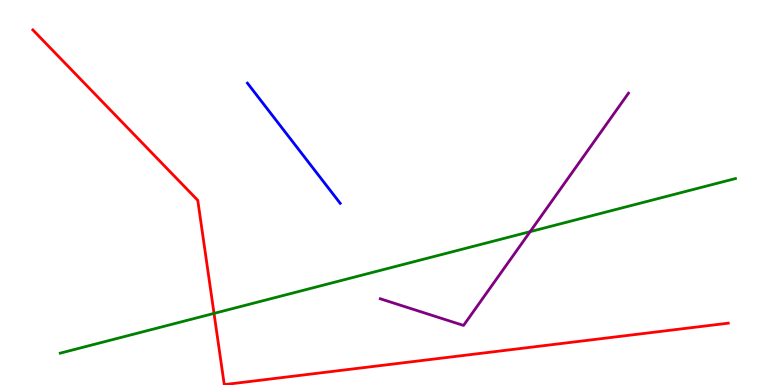[{'lines': ['blue', 'red'], 'intersections': []}, {'lines': ['green', 'red'], 'intersections': [{'x': 2.76, 'y': 1.86}]}, {'lines': ['purple', 'red'], 'intersections': []}, {'lines': ['blue', 'green'], 'intersections': []}, {'lines': ['blue', 'purple'], 'intersections': []}, {'lines': ['green', 'purple'], 'intersections': [{'x': 6.84, 'y': 3.98}]}]